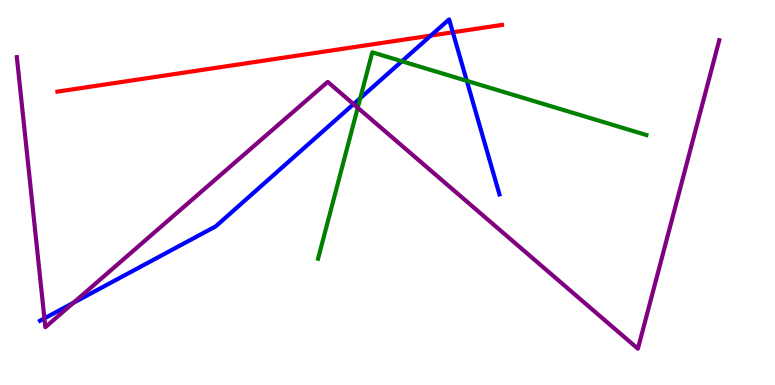[{'lines': ['blue', 'red'], 'intersections': [{'x': 5.56, 'y': 9.08}, {'x': 5.84, 'y': 9.16}]}, {'lines': ['green', 'red'], 'intersections': []}, {'lines': ['purple', 'red'], 'intersections': []}, {'lines': ['blue', 'green'], 'intersections': [{'x': 4.65, 'y': 7.45}, {'x': 5.19, 'y': 8.41}, {'x': 6.02, 'y': 7.9}]}, {'lines': ['blue', 'purple'], 'intersections': [{'x': 0.573, 'y': 1.73}, {'x': 0.947, 'y': 2.13}, {'x': 4.56, 'y': 7.3}]}, {'lines': ['green', 'purple'], 'intersections': [{'x': 4.62, 'y': 7.2}]}]